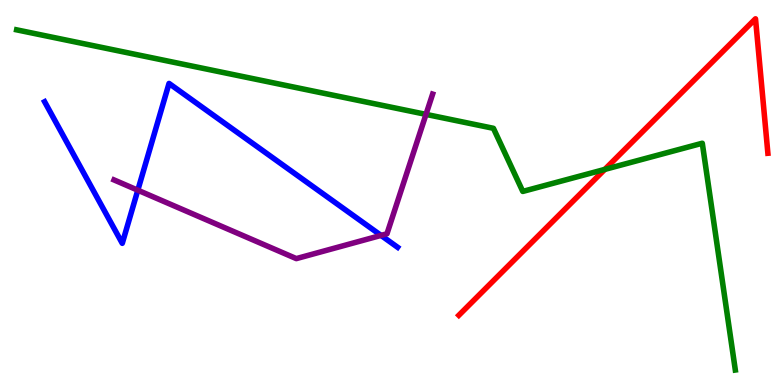[{'lines': ['blue', 'red'], 'intersections': []}, {'lines': ['green', 'red'], 'intersections': [{'x': 7.8, 'y': 5.6}]}, {'lines': ['purple', 'red'], 'intersections': []}, {'lines': ['blue', 'green'], 'intersections': []}, {'lines': ['blue', 'purple'], 'intersections': [{'x': 1.78, 'y': 5.06}, {'x': 4.92, 'y': 3.89}]}, {'lines': ['green', 'purple'], 'intersections': [{'x': 5.5, 'y': 7.03}]}]